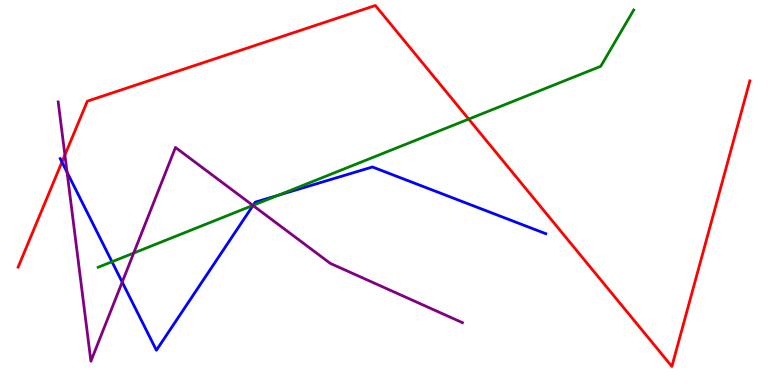[{'lines': ['blue', 'red'], 'intersections': [{'x': 0.799, 'y': 5.79}]}, {'lines': ['green', 'red'], 'intersections': [{'x': 6.05, 'y': 6.91}]}, {'lines': ['purple', 'red'], 'intersections': [{'x': 0.837, 'y': 5.97}]}, {'lines': ['blue', 'green'], 'intersections': [{'x': 1.44, 'y': 3.2}, {'x': 3.27, 'y': 4.67}, {'x': 3.59, 'y': 4.93}]}, {'lines': ['blue', 'purple'], 'intersections': [{'x': 0.865, 'y': 5.53}, {'x': 1.58, 'y': 2.67}, {'x': 3.26, 'y': 4.66}]}, {'lines': ['green', 'purple'], 'intersections': [{'x': 1.73, 'y': 3.43}, {'x': 3.26, 'y': 4.66}]}]